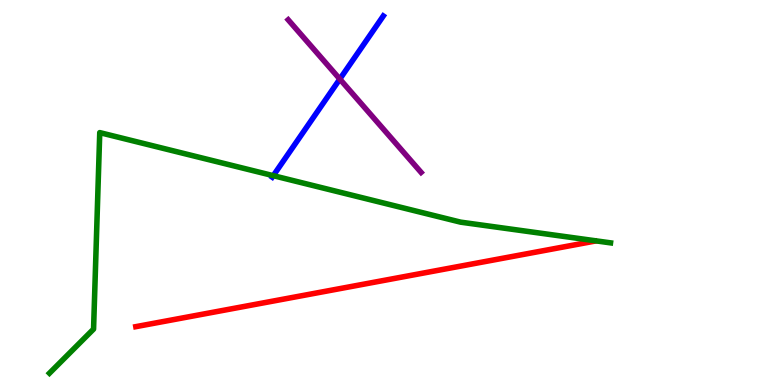[{'lines': ['blue', 'red'], 'intersections': []}, {'lines': ['green', 'red'], 'intersections': []}, {'lines': ['purple', 'red'], 'intersections': []}, {'lines': ['blue', 'green'], 'intersections': [{'x': 3.53, 'y': 5.44}]}, {'lines': ['blue', 'purple'], 'intersections': [{'x': 4.38, 'y': 7.95}]}, {'lines': ['green', 'purple'], 'intersections': []}]